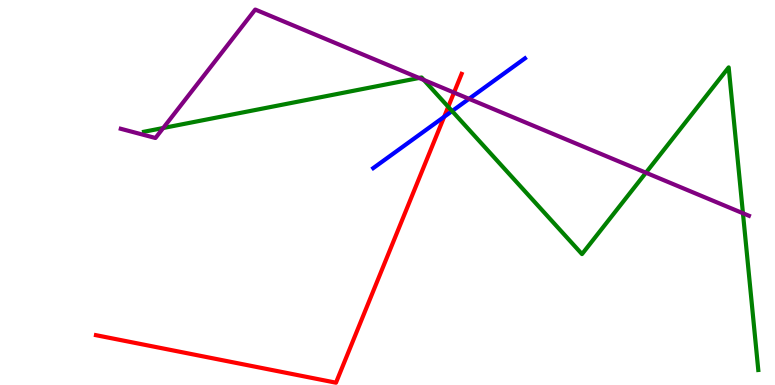[{'lines': ['blue', 'red'], 'intersections': [{'x': 5.73, 'y': 6.97}]}, {'lines': ['green', 'red'], 'intersections': [{'x': 5.78, 'y': 7.23}]}, {'lines': ['purple', 'red'], 'intersections': [{'x': 5.86, 'y': 7.6}]}, {'lines': ['blue', 'green'], 'intersections': [{'x': 5.83, 'y': 7.12}]}, {'lines': ['blue', 'purple'], 'intersections': [{'x': 6.05, 'y': 7.43}]}, {'lines': ['green', 'purple'], 'intersections': [{'x': 2.11, 'y': 6.68}, {'x': 5.41, 'y': 7.97}, {'x': 5.47, 'y': 7.92}, {'x': 8.33, 'y': 5.51}, {'x': 9.59, 'y': 4.46}]}]